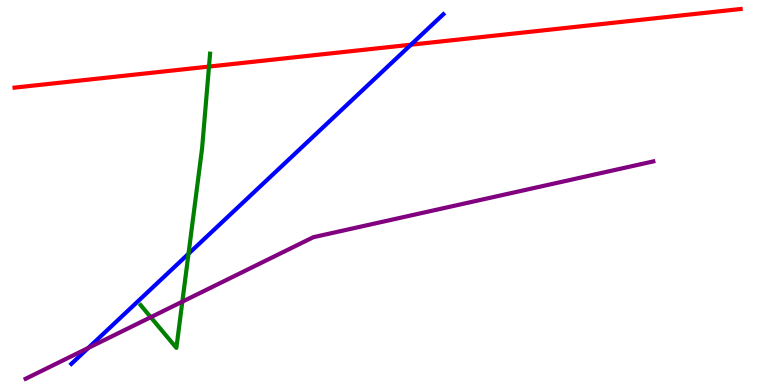[{'lines': ['blue', 'red'], 'intersections': [{'x': 5.3, 'y': 8.84}]}, {'lines': ['green', 'red'], 'intersections': [{'x': 2.7, 'y': 8.27}]}, {'lines': ['purple', 'red'], 'intersections': []}, {'lines': ['blue', 'green'], 'intersections': [{'x': 2.43, 'y': 3.41}]}, {'lines': ['blue', 'purple'], 'intersections': [{'x': 1.14, 'y': 0.963}]}, {'lines': ['green', 'purple'], 'intersections': [{'x': 1.95, 'y': 1.76}, {'x': 2.35, 'y': 2.16}]}]